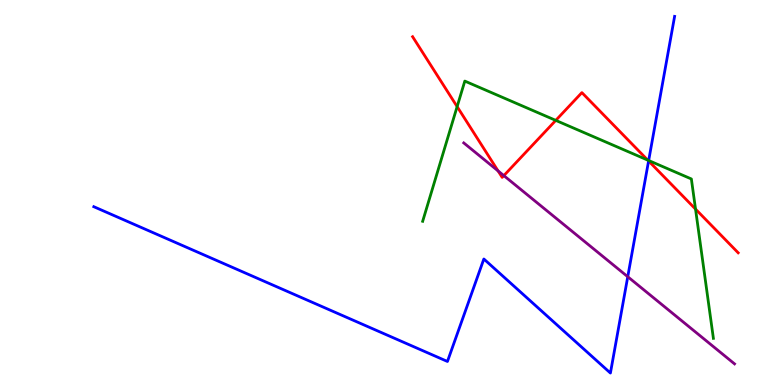[{'lines': ['blue', 'red'], 'intersections': [{'x': 8.37, 'y': 5.82}]}, {'lines': ['green', 'red'], 'intersections': [{'x': 5.9, 'y': 7.23}, {'x': 7.17, 'y': 6.87}, {'x': 8.36, 'y': 5.84}, {'x': 8.97, 'y': 4.57}]}, {'lines': ['purple', 'red'], 'intersections': [{'x': 6.43, 'y': 5.56}, {'x': 6.5, 'y': 5.44}]}, {'lines': ['blue', 'green'], 'intersections': [{'x': 8.37, 'y': 5.83}]}, {'lines': ['blue', 'purple'], 'intersections': [{'x': 8.1, 'y': 2.81}]}, {'lines': ['green', 'purple'], 'intersections': []}]